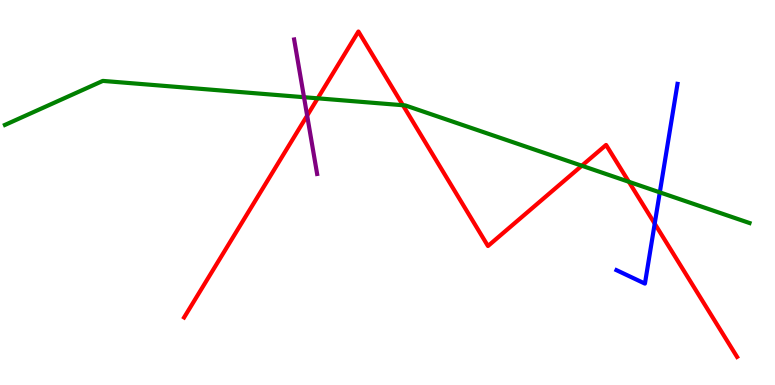[{'lines': ['blue', 'red'], 'intersections': [{'x': 8.45, 'y': 4.19}]}, {'lines': ['green', 'red'], 'intersections': [{'x': 4.1, 'y': 7.45}, {'x': 5.2, 'y': 7.27}, {'x': 7.51, 'y': 5.7}, {'x': 8.11, 'y': 5.28}]}, {'lines': ['purple', 'red'], 'intersections': [{'x': 3.96, 'y': 7.0}]}, {'lines': ['blue', 'green'], 'intersections': [{'x': 8.51, 'y': 5.0}]}, {'lines': ['blue', 'purple'], 'intersections': []}, {'lines': ['green', 'purple'], 'intersections': [{'x': 3.92, 'y': 7.48}]}]